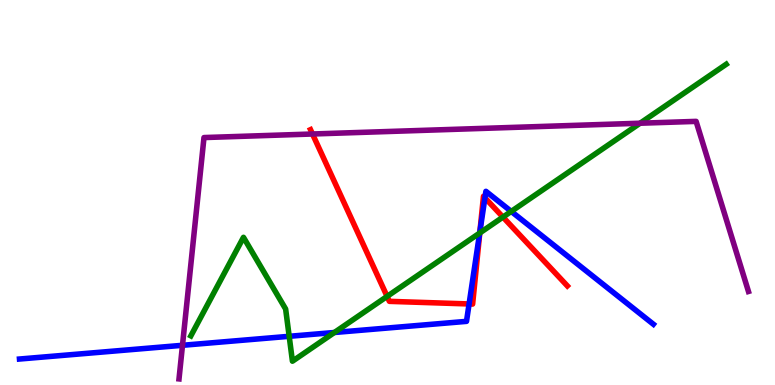[{'lines': ['blue', 'red'], 'intersections': [{'x': 6.05, 'y': 2.1}, {'x': 6.19, 'y': 4.0}, {'x': 6.26, 'y': 4.86}]}, {'lines': ['green', 'red'], 'intersections': [{'x': 4.99, 'y': 2.3}, {'x': 6.19, 'y': 3.95}, {'x': 6.49, 'y': 4.36}]}, {'lines': ['purple', 'red'], 'intersections': [{'x': 4.03, 'y': 6.52}]}, {'lines': ['blue', 'green'], 'intersections': [{'x': 3.73, 'y': 1.26}, {'x': 4.31, 'y': 1.36}, {'x': 6.19, 'y': 3.95}, {'x': 6.6, 'y': 4.51}]}, {'lines': ['blue', 'purple'], 'intersections': [{'x': 2.35, 'y': 1.03}]}, {'lines': ['green', 'purple'], 'intersections': [{'x': 8.26, 'y': 6.8}]}]